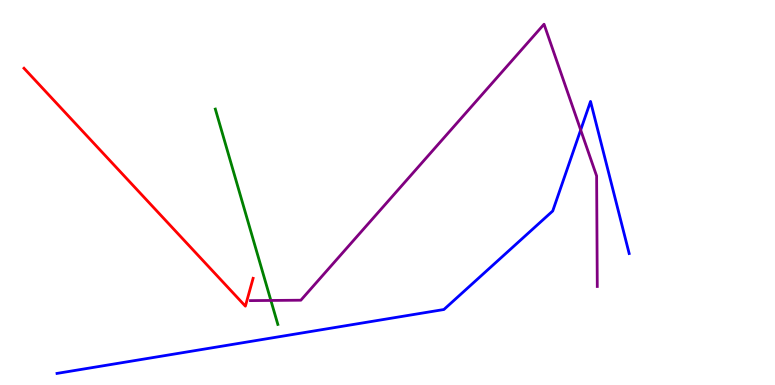[{'lines': ['blue', 'red'], 'intersections': []}, {'lines': ['green', 'red'], 'intersections': []}, {'lines': ['purple', 'red'], 'intersections': []}, {'lines': ['blue', 'green'], 'intersections': []}, {'lines': ['blue', 'purple'], 'intersections': [{'x': 7.49, 'y': 6.62}]}, {'lines': ['green', 'purple'], 'intersections': [{'x': 3.5, 'y': 2.2}]}]